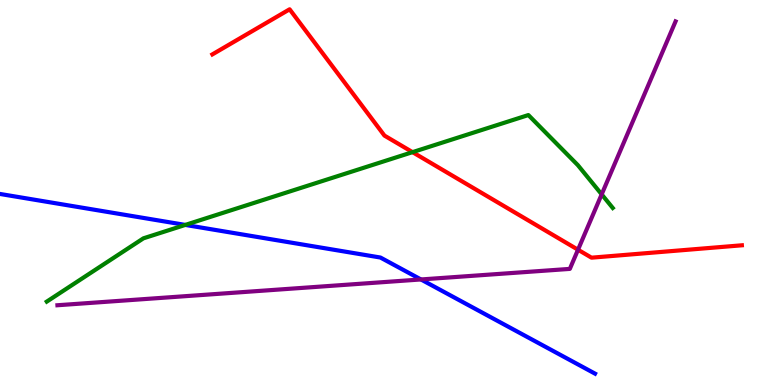[{'lines': ['blue', 'red'], 'intersections': []}, {'lines': ['green', 'red'], 'intersections': [{'x': 5.32, 'y': 6.05}]}, {'lines': ['purple', 'red'], 'intersections': [{'x': 7.46, 'y': 3.51}]}, {'lines': ['blue', 'green'], 'intersections': [{'x': 2.39, 'y': 4.16}]}, {'lines': ['blue', 'purple'], 'intersections': [{'x': 5.43, 'y': 2.74}]}, {'lines': ['green', 'purple'], 'intersections': [{'x': 7.76, 'y': 4.95}]}]